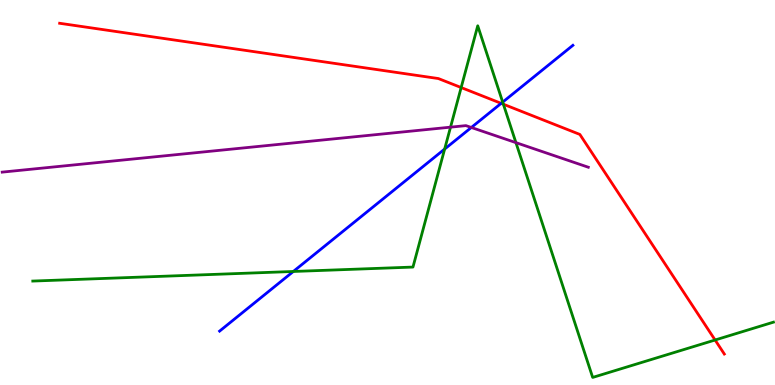[{'lines': ['blue', 'red'], 'intersections': [{'x': 6.47, 'y': 7.32}]}, {'lines': ['green', 'red'], 'intersections': [{'x': 5.95, 'y': 7.73}, {'x': 6.5, 'y': 7.29}, {'x': 9.23, 'y': 1.17}]}, {'lines': ['purple', 'red'], 'intersections': []}, {'lines': ['blue', 'green'], 'intersections': [{'x': 3.78, 'y': 2.95}, {'x': 5.74, 'y': 6.13}, {'x': 6.49, 'y': 7.35}]}, {'lines': ['blue', 'purple'], 'intersections': [{'x': 6.08, 'y': 6.69}]}, {'lines': ['green', 'purple'], 'intersections': [{'x': 5.81, 'y': 6.7}, {'x': 6.66, 'y': 6.3}]}]